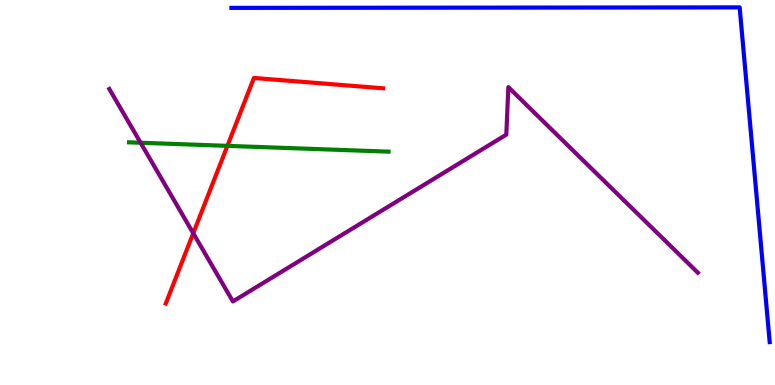[{'lines': ['blue', 'red'], 'intersections': []}, {'lines': ['green', 'red'], 'intersections': [{'x': 2.93, 'y': 6.21}]}, {'lines': ['purple', 'red'], 'intersections': [{'x': 2.49, 'y': 3.94}]}, {'lines': ['blue', 'green'], 'intersections': []}, {'lines': ['blue', 'purple'], 'intersections': []}, {'lines': ['green', 'purple'], 'intersections': [{'x': 1.81, 'y': 6.29}]}]